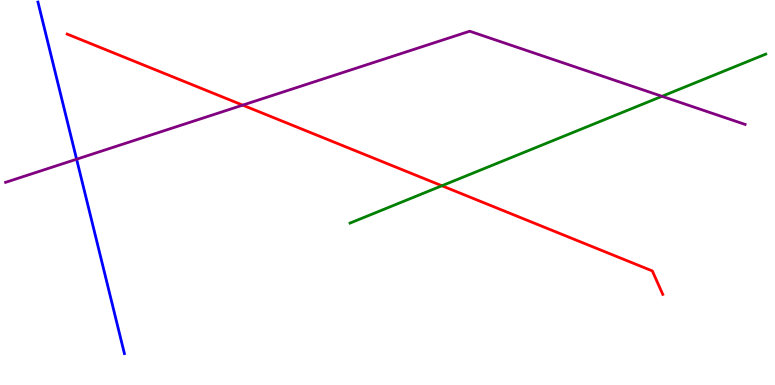[{'lines': ['blue', 'red'], 'intersections': []}, {'lines': ['green', 'red'], 'intersections': [{'x': 5.7, 'y': 5.18}]}, {'lines': ['purple', 'red'], 'intersections': [{'x': 3.13, 'y': 7.27}]}, {'lines': ['blue', 'green'], 'intersections': []}, {'lines': ['blue', 'purple'], 'intersections': [{'x': 0.988, 'y': 5.86}]}, {'lines': ['green', 'purple'], 'intersections': [{'x': 8.54, 'y': 7.5}]}]